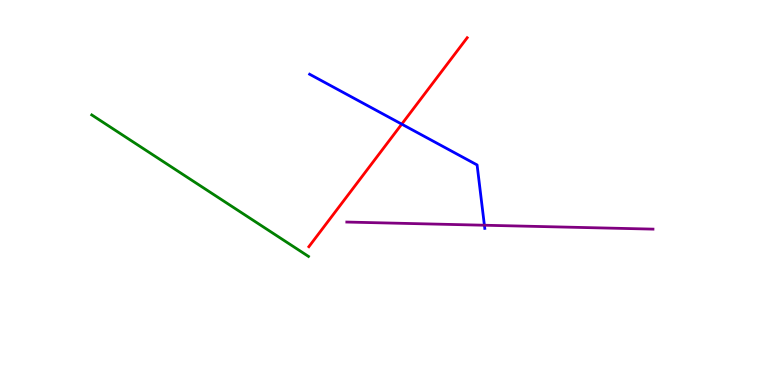[{'lines': ['blue', 'red'], 'intersections': [{'x': 5.18, 'y': 6.78}]}, {'lines': ['green', 'red'], 'intersections': []}, {'lines': ['purple', 'red'], 'intersections': []}, {'lines': ['blue', 'green'], 'intersections': []}, {'lines': ['blue', 'purple'], 'intersections': [{'x': 6.25, 'y': 4.15}]}, {'lines': ['green', 'purple'], 'intersections': []}]